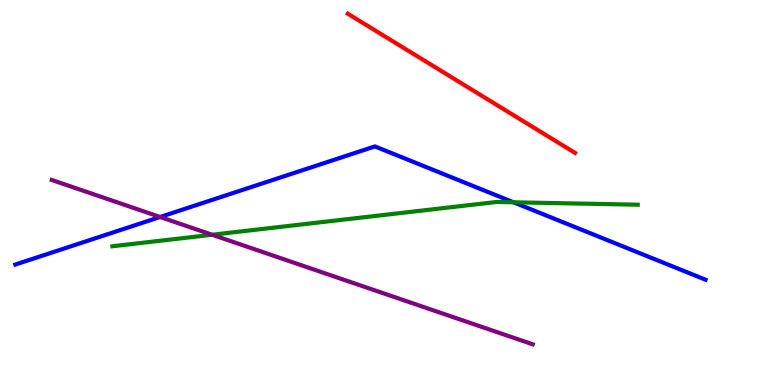[{'lines': ['blue', 'red'], 'intersections': []}, {'lines': ['green', 'red'], 'intersections': []}, {'lines': ['purple', 'red'], 'intersections': []}, {'lines': ['blue', 'green'], 'intersections': [{'x': 6.63, 'y': 4.75}]}, {'lines': ['blue', 'purple'], 'intersections': [{'x': 2.07, 'y': 4.36}]}, {'lines': ['green', 'purple'], 'intersections': [{'x': 2.74, 'y': 3.9}]}]